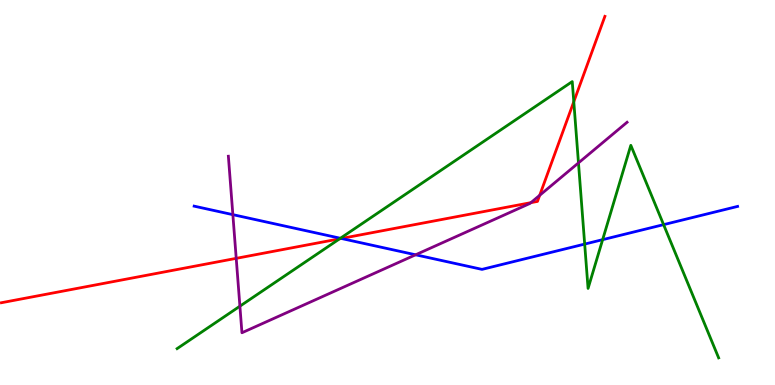[{'lines': ['blue', 'red'], 'intersections': [{'x': 4.4, 'y': 3.81}]}, {'lines': ['green', 'red'], 'intersections': [{'x': 4.38, 'y': 3.8}, {'x': 7.4, 'y': 7.36}]}, {'lines': ['purple', 'red'], 'intersections': [{'x': 3.05, 'y': 3.29}, {'x': 6.85, 'y': 4.74}, {'x': 6.96, 'y': 4.93}]}, {'lines': ['blue', 'green'], 'intersections': [{'x': 4.39, 'y': 3.81}, {'x': 7.54, 'y': 3.66}, {'x': 7.78, 'y': 3.78}, {'x': 8.56, 'y': 4.17}]}, {'lines': ['blue', 'purple'], 'intersections': [{'x': 3.0, 'y': 4.42}, {'x': 5.36, 'y': 3.38}]}, {'lines': ['green', 'purple'], 'intersections': [{'x': 3.1, 'y': 2.05}, {'x': 7.46, 'y': 5.77}]}]